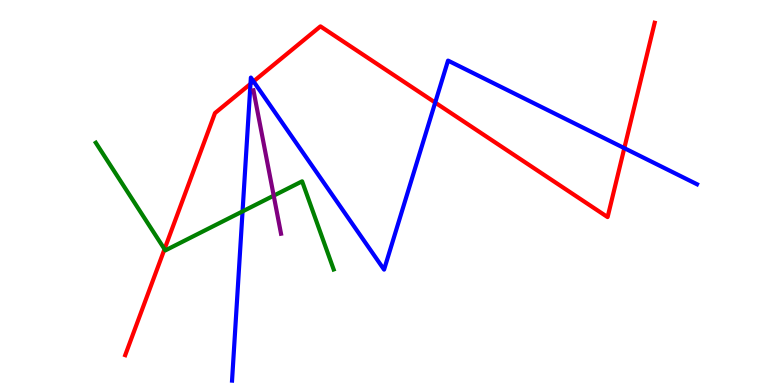[{'lines': ['blue', 'red'], 'intersections': [{'x': 3.23, 'y': 7.82}, {'x': 3.27, 'y': 7.89}, {'x': 5.62, 'y': 7.34}, {'x': 8.06, 'y': 6.15}]}, {'lines': ['green', 'red'], 'intersections': [{'x': 2.12, 'y': 3.53}]}, {'lines': ['purple', 'red'], 'intersections': []}, {'lines': ['blue', 'green'], 'intersections': [{'x': 3.13, 'y': 4.51}]}, {'lines': ['blue', 'purple'], 'intersections': []}, {'lines': ['green', 'purple'], 'intersections': [{'x': 3.53, 'y': 4.92}]}]